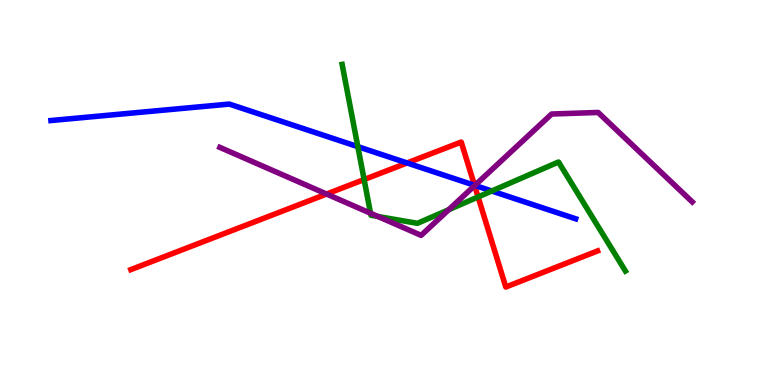[{'lines': ['blue', 'red'], 'intersections': [{'x': 5.25, 'y': 5.77}, {'x': 6.12, 'y': 5.19}]}, {'lines': ['green', 'red'], 'intersections': [{'x': 4.7, 'y': 5.34}, {'x': 6.17, 'y': 4.88}]}, {'lines': ['purple', 'red'], 'intersections': [{'x': 4.21, 'y': 4.96}, {'x': 6.12, 'y': 5.18}]}, {'lines': ['blue', 'green'], 'intersections': [{'x': 4.62, 'y': 6.19}, {'x': 6.35, 'y': 5.04}]}, {'lines': ['blue', 'purple'], 'intersections': [{'x': 6.13, 'y': 5.18}]}, {'lines': ['green', 'purple'], 'intersections': [{'x': 4.78, 'y': 4.46}, {'x': 4.88, 'y': 4.38}, {'x': 5.79, 'y': 4.55}]}]